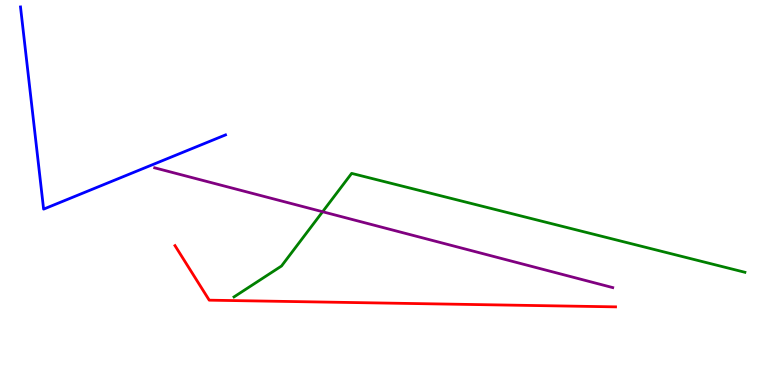[{'lines': ['blue', 'red'], 'intersections': []}, {'lines': ['green', 'red'], 'intersections': []}, {'lines': ['purple', 'red'], 'intersections': []}, {'lines': ['blue', 'green'], 'intersections': []}, {'lines': ['blue', 'purple'], 'intersections': []}, {'lines': ['green', 'purple'], 'intersections': [{'x': 4.16, 'y': 4.5}]}]